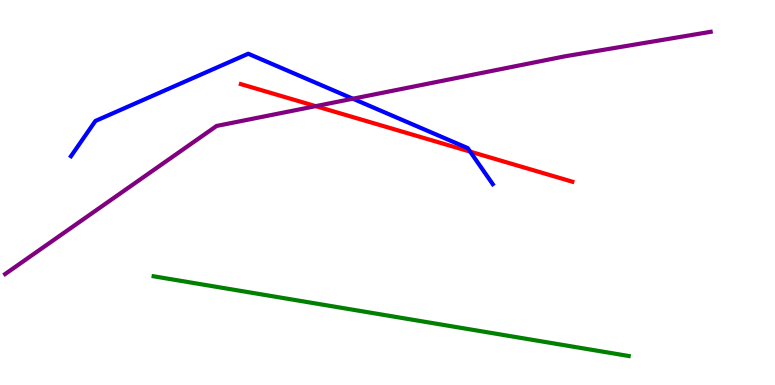[{'lines': ['blue', 'red'], 'intersections': [{'x': 6.07, 'y': 6.06}]}, {'lines': ['green', 'red'], 'intersections': []}, {'lines': ['purple', 'red'], 'intersections': [{'x': 4.07, 'y': 7.24}]}, {'lines': ['blue', 'green'], 'intersections': []}, {'lines': ['blue', 'purple'], 'intersections': [{'x': 4.55, 'y': 7.44}]}, {'lines': ['green', 'purple'], 'intersections': []}]